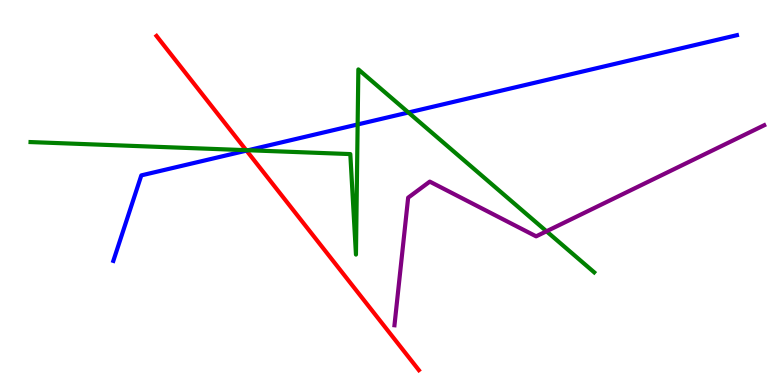[{'lines': ['blue', 'red'], 'intersections': [{'x': 3.18, 'y': 6.09}]}, {'lines': ['green', 'red'], 'intersections': [{'x': 3.18, 'y': 6.1}]}, {'lines': ['purple', 'red'], 'intersections': []}, {'lines': ['blue', 'green'], 'intersections': [{'x': 3.2, 'y': 6.1}, {'x': 4.61, 'y': 6.77}, {'x': 5.27, 'y': 7.08}]}, {'lines': ['blue', 'purple'], 'intersections': []}, {'lines': ['green', 'purple'], 'intersections': [{'x': 7.05, 'y': 3.99}]}]